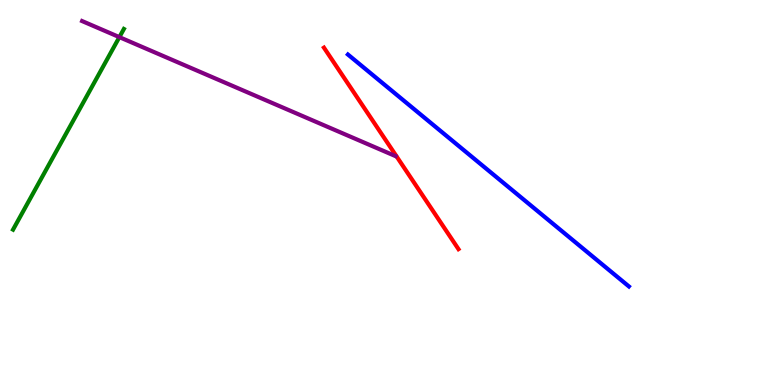[{'lines': ['blue', 'red'], 'intersections': []}, {'lines': ['green', 'red'], 'intersections': []}, {'lines': ['purple', 'red'], 'intersections': []}, {'lines': ['blue', 'green'], 'intersections': []}, {'lines': ['blue', 'purple'], 'intersections': []}, {'lines': ['green', 'purple'], 'intersections': [{'x': 1.54, 'y': 9.04}]}]